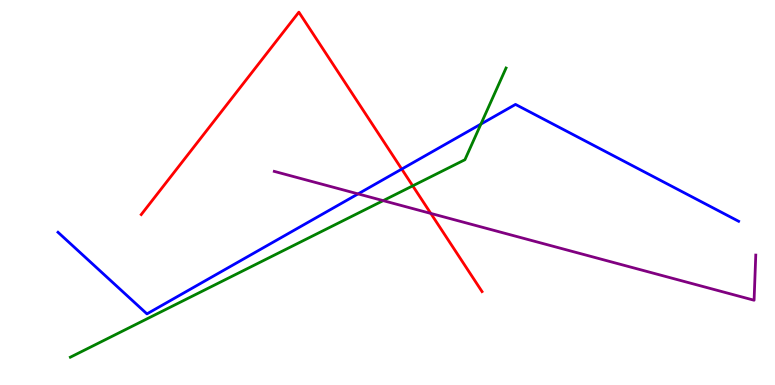[{'lines': ['blue', 'red'], 'intersections': [{'x': 5.18, 'y': 5.61}]}, {'lines': ['green', 'red'], 'intersections': [{'x': 5.33, 'y': 5.17}]}, {'lines': ['purple', 'red'], 'intersections': [{'x': 5.56, 'y': 4.46}]}, {'lines': ['blue', 'green'], 'intersections': [{'x': 6.21, 'y': 6.78}]}, {'lines': ['blue', 'purple'], 'intersections': [{'x': 4.62, 'y': 4.96}]}, {'lines': ['green', 'purple'], 'intersections': [{'x': 4.94, 'y': 4.79}]}]